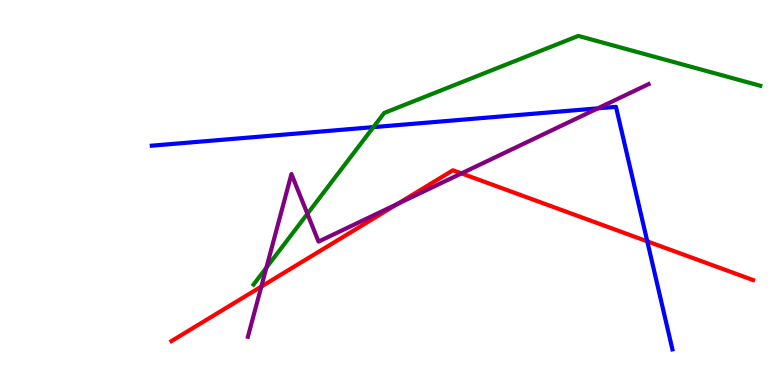[{'lines': ['blue', 'red'], 'intersections': [{'x': 8.35, 'y': 3.73}]}, {'lines': ['green', 'red'], 'intersections': []}, {'lines': ['purple', 'red'], 'intersections': [{'x': 3.37, 'y': 2.56}, {'x': 5.13, 'y': 4.7}, {'x': 5.95, 'y': 5.5}]}, {'lines': ['blue', 'green'], 'intersections': [{'x': 4.82, 'y': 6.7}]}, {'lines': ['blue', 'purple'], 'intersections': [{'x': 7.71, 'y': 7.19}]}, {'lines': ['green', 'purple'], 'intersections': [{'x': 3.44, 'y': 3.05}, {'x': 3.97, 'y': 4.45}]}]